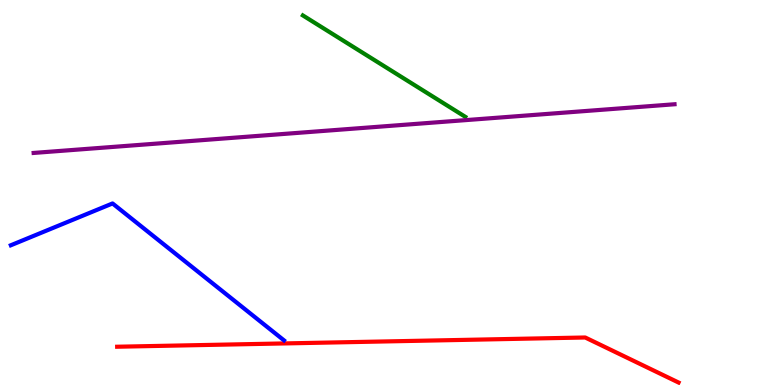[{'lines': ['blue', 'red'], 'intersections': []}, {'lines': ['green', 'red'], 'intersections': []}, {'lines': ['purple', 'red'], 'intersections': []}, {'lines': ['blue', 'green'], 'intersections': []}, {'lines': ['blue', 'purple'], 'intersections': []}, {'lines': ['green', 'purple'], 'intersections': []}]